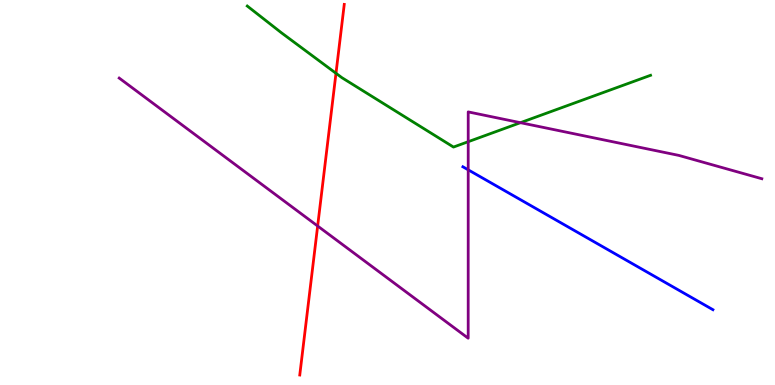[{'lines': ['blue', 'red'], 'intersections': []}, {'lines': ['green', 'red'], 'intersections': [{'x': 4.34, 'y': 8.1}]}, {'lines': ['purple', 'red'], 'intersections': [{'x': 4.1, 'y': 4.13}]}, {'lines': ['blue', 'green'], 'intersections': []}, {'lines': ['blue', 'purple'], 'intersections': [{'x': 6.04, 'y': 5.59}]}, {'lines': ['green', 'purple'], 'intersections': [{'x': 6.04, 'y': 6.32}, {'x': 6.72, 'y': 6.81}]}]